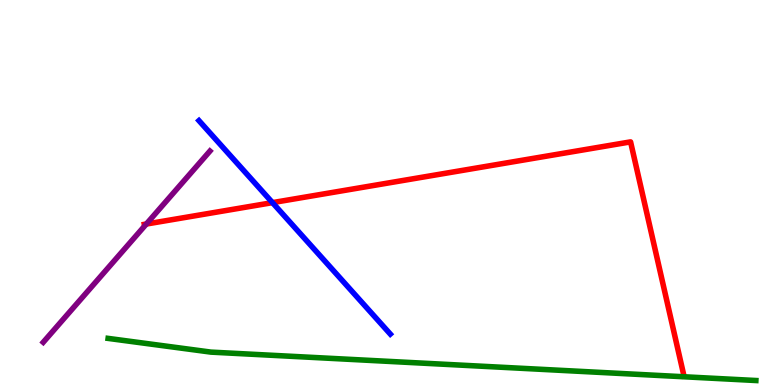[{'lines': ['blue', 'red'], 'intersections': [{'x': 3.52, 'y': 4.74}]}, {'lines': ['green', 'red'], 'intersections': []}, {'lines': ['purple', 'red'], 'intersections': [{'x': 1.89, 'y': 4.18}]}, {'lines': ['blue', 'green'], 'intersections': []}, {'lines': ['blue', 'purple'], 'intersections': []}, {'lines': ['green', 'purple'], 'intersections': []}]